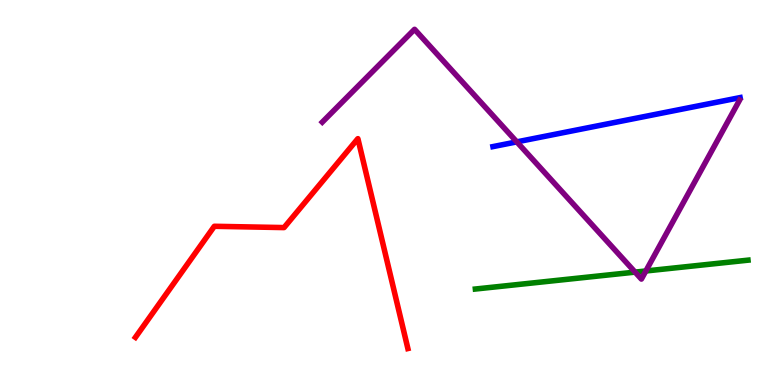[{'lines': ['blue', 'red'], 'intersections': []}, {'lines': ['green', 'red'], 'intersections': []}, {'lines': ['purple', 'red'], 'intersections': []}, {'lines': ['blue', 'green'], 'intersections': []}, {'lines': ['blue', 'purple'], 'intersections': [{'x': 6.67, 'y': 6.31}]}, {'lines': ['green', 'purple'], 'intersections': [{'x': 8.19, 'y': 2.93}, {'x': 8.33, 'y': 2.96}]}]